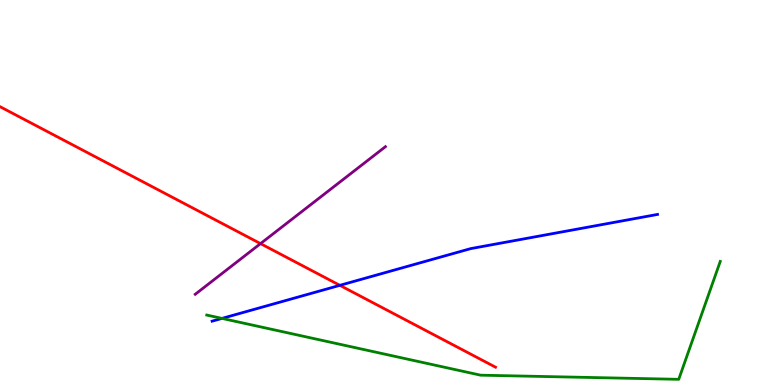[{'lines': ['blue', 'red'], 'intersections': [{'x': 4.39, 'y': 2.59}]}, {'lines': ['green', 'red'], 'intersections': []}, {'lines': ['purple', 'red'], 'intersections': [{'x': 3.36, 'y': 3.67}]}, {'lines': ['blue', 'green'], 'intersections': [{'x': 2.86, 'y': 1.73}]}, {'lines': ['blue', 'purple'], 'intersections': []}, {'lines': ['green', 'purple'], 'intersections': []}]